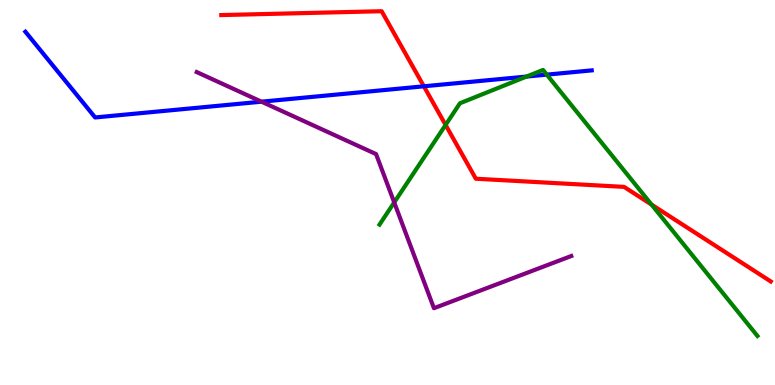[{'lines': ['blue', 'red'], 'intersections': [{'x': 5.47, 'y': 7.76}]}, {'lines': ['green', 'red'], 'intersections': [{'x': 5.75, 'y': 6.76}, {'x': 8.41, 'y': 4.69}]}, {'lines': ['purple', 'red'], 'intersections': []}, {'lines': ['blue', 'green'], 'intersections': [{'x': 6.79, 'y': 8.01}, {'x': 7.06, 'y': 8.06}]}, {'lines': ['blue', 'purple'], 'intersections': [{'x': 3.37, 'y': 7.36}]}, {'lines': ['green', 'purple'], 'intersections': [{'x': 5.09, 'y': 4.74}]}]